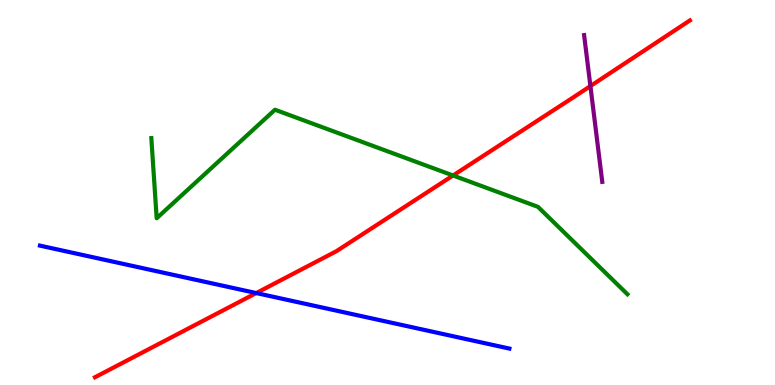[{'lines': ['blue', 'red'], 'intersections': [{'x': 3.31, 'y': 2.39}]}, {'lines': ['green', 'red'], 'intersections': [{'x': 5.85, 'y': 5.44}]}, {'lines': ['purple', 'red'], 'intersections': [{'x': 7.62, 'y': 7.76}]}, {'lines': ['blue', 'green'], 'intersections': []}, {'lines': ['blue', 'purple'], 'intersections': []}, {'lines': ['green', 'purple'], 'intersections': []}]